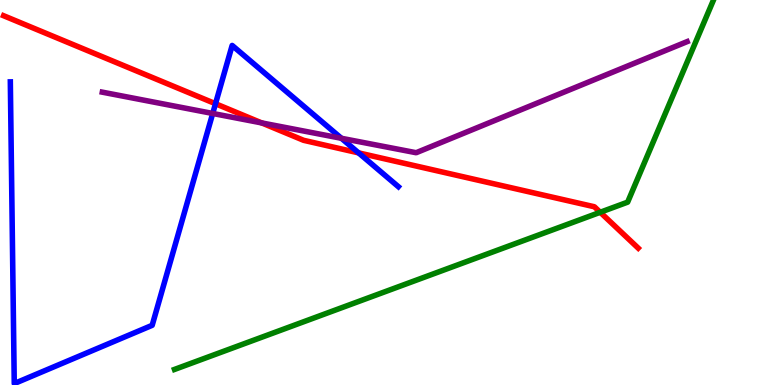[{'lines': ['blue', 'red'], 'intersections': [{'x': 2.78, 'y': 7.31}, {'x': 4.63, 'y': 6.03}]}, {'lines': ['green', 'red'], 'intersections': [{'x': 7.74, 'y': 4.49}]}, {'lines': ['purple', 'red'], 'intersections': [{'x': 3.38, 'y': 6.81}]}, {'lines': ['blue', 'green'], 'intersections': []}, {'lines': ['blue', 'purple'], 'intersections': [{'x': 2.74, 'y': 7.05}, {'x': 4.41, 'y': 6.41}]}, {'lines': ['green', 'purple'], 'intersections': []}]